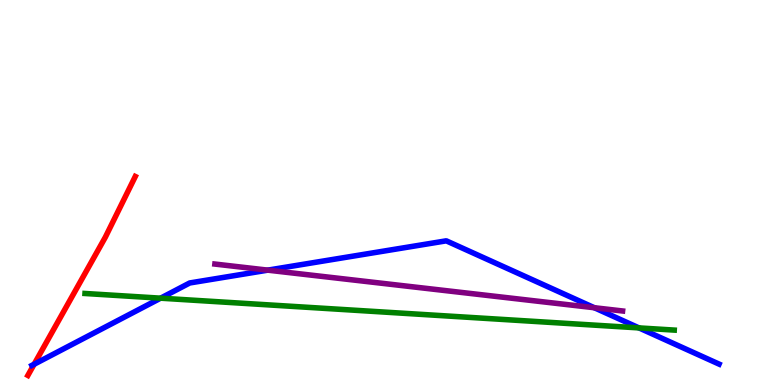[{'lines': ['blue', 'red'], 'intersections': [{'x': 0.44, 'y': 0.539}]}, {'lines': ['green', 'red'], 'intersections': []}, {'lines': ['purple', 'red'], 'intersections': []}, {'lines': ['blue', 'green'], 'intersections': [{'x': 2.07, 'y': 2.26}, {'x': 8.24, 'y': 1.48}]}, {'lines': ['blue', 'purple'], 'intersections': [{'x': 3.46, 'y': 2.98}, {'x': 7.67, 'y': 2.01}]}, {'lines': ['green', 'purple'], 'intersections': []}]